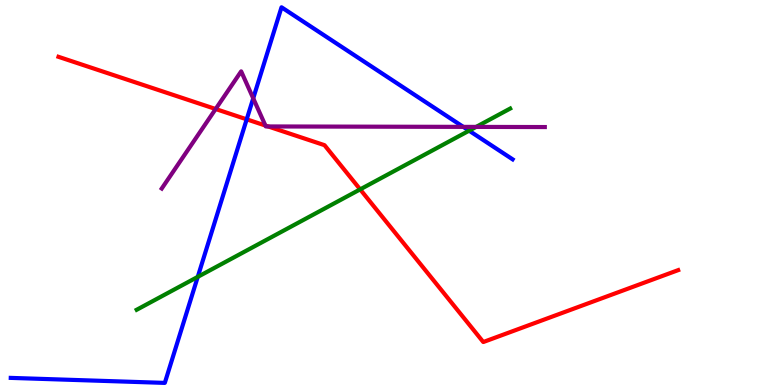[{'lines': ['blue', 'red'], 'intersections': [{'x': 3.18, 'y': 6.9}]}, {'lines': ['green', 'red'], 'intersections': [{'x': 4.65, 'y': 5.08}]}, {'lines': ['purple', 'red'], 'intersections': [{'x': 2.78, 'y': 7.17}, {'x': 3.42, 'y': 6.74}, {'x': 3.46, 'y': 6.72}]}, {'lines': ['blue', 'green'], 'intersections': [{'x': 2.55, 'y': 2.81}, {'x': 6.05, 'y': 6.61}]}, {'lines': ['blue', 'purple'], 'intersections': [{'x': 3.27, 'y': 7.45}, {'x': 5.98, 'y': 6.7}]}, {'lines': ['green', 'purple'], 'intersections': [{'x': 6.14, 'y': 6.7}]}]